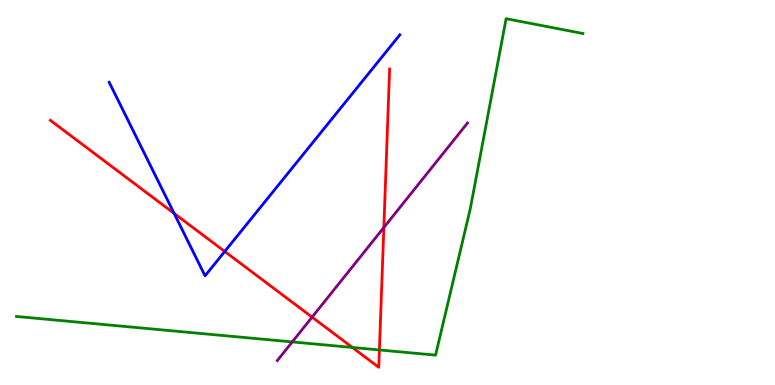[{'lines': ['blue', 'red'], 'intersections': [{'x': 2.25, 'y': 4.46}, {'x': 2.9, 'y': 3.47}]}, {'lines': ['green', 'red'], 'intersections': [{'x': 4.55, 'y': 0.975}, {'x': 4.9, 'y': 0.91}]}, {'lines': ['purple', 'red'], 'intersections': [{'x': 4.03, 'y': 1.76}, {'x': 4.95, 'y': 4.09}]}, {'lines': ['blue', 'green'], 'intersections': []}, {'lines': ['blue', 'purple'], 'intersections': []}, {'lines': ['green', 'purple'], 'intersections': [{'x': 3.77, 'y': 1.12}]}]